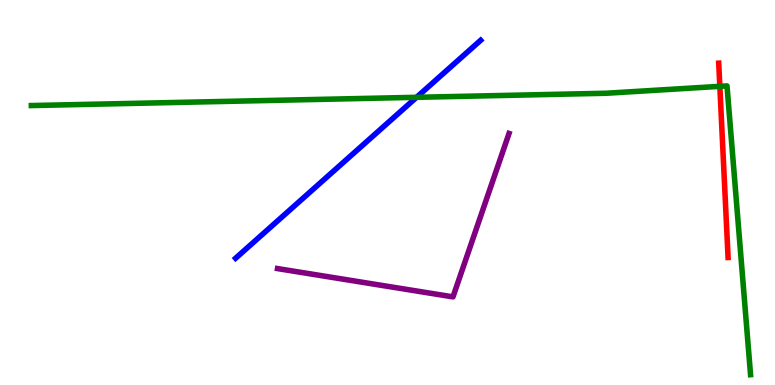[{'lines': ['blue', 'red'], 'intersections': []}, {'lines': ['green', 'red'], 'intersections': [{'x': 9.29, 'y': 7.76}]}, {'lines': ['purple', 'red'], 'intersections': []}, {'lines': ['blue', 'green'], 'intersections': [{'x': 5.37, 'y': 7.47}]}, {'lines': ['blue', 'purple'], 'intersections': []}, {'lines': ['green', 'purple'], 'intersections': []}]